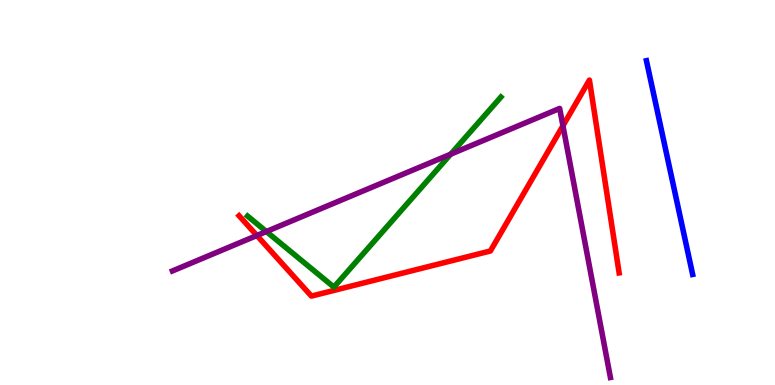[{'lines': ['blue', 'red'], 'intersections': []}, {'lines': ['green', 'red'], 'intersections': []}, {'lines': ['purple', 'red'], 'intersections': [{'x': 3.31, 'y': 3.88}, {'x': 7.26, 'y': 6.73}]}, {'lines': ['blue', 'green'], 'intersections': []}, {'lines': ['blue', 'purple'], 'intersections': []}, {'lines': ['green', 'purple'], 'intersections': [{'x': 3.44, 'y': 3.99}, {'x': 5.82, 'y': 6.0}]}]